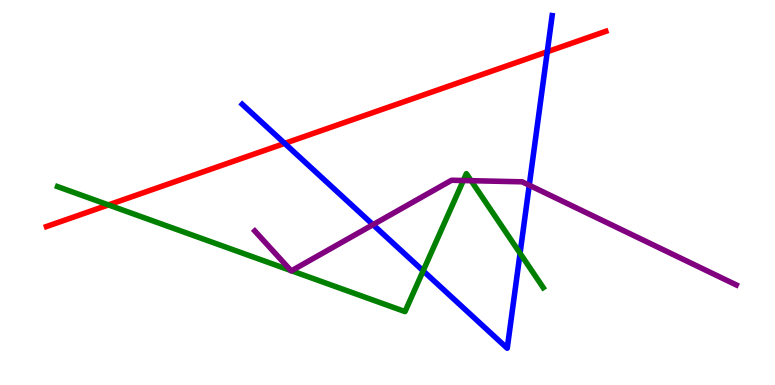[{'lines': ['blue', 'red'], 'intersections': [{'x': 3.67, 'y': 6.28}, {'x': 7.06, 'y': 8.66}]}, {'lines': ['green', 'red'], 'intersections': [{'x': 1.4, 'y': 4.68}]}, {'lines': ['purple', 'red'], 'intersections': []}, {'lines': ['blue', 'green'], 'intersections': [{'x': 5.46, 'y': 2.97}, {'x': 6.71, 'y': 3.42}]}, {'lines': ['blue', 'purple'], 'intersections': [{'x': 4.81, 'y': 4.16}, {'x': 6.83, 'y': 5.19}]}, {'lines': ['green', 'purple'], 'intersections': [{'x': 3.75, 'y': 2.97}, {'x': 3.76, 'y': 2.97}, {'x': 5.98, 'y': 5.31}, {'x': 6.08, 'y': 5.31}]}]